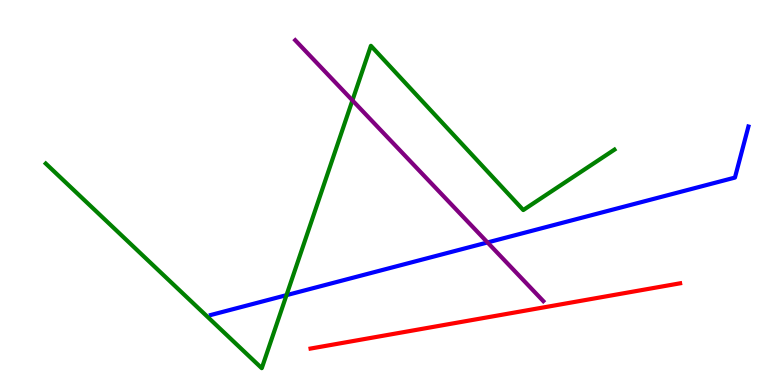[{'lines': ['blue', 'red'], 'intersections': []}, {'lines': ['green', 'red'], 'intersections': []}, {'lines': ['purple', 'red'], 'intersections': []}, {'lines': ['blue', 'green'], 'intersections': [{'x': 3.7, 'y': 2.33}]}, {'lines': ['blue', 'purple'], 'intersections': [{'x': 6.29, 'y': 3.7}]}, {'lines': ['green', 'purple'], 'intersections': [{'x': 4.55, 'y': 7.39}]}]